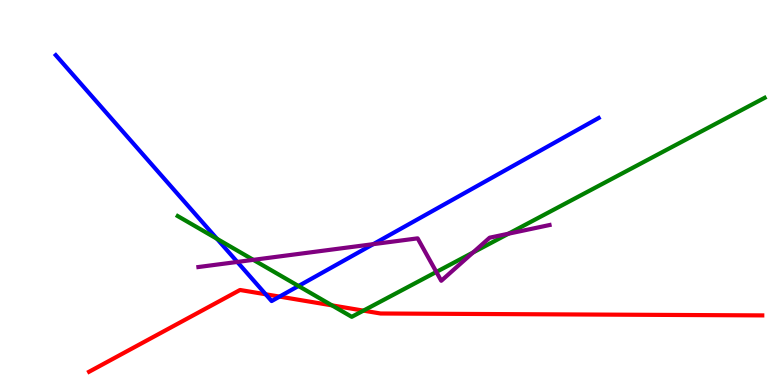[{'lines': ['blue', 'red'], 'intersections': [{'x': 3.43, 'y': 2.36}, {'x': 3.61, 'y': 2.3}]}, {'lines': ['green', 'red'], 'intersections': [{'x': 4.28, 'y': 2.07}, {'x': 4.69, 'y': 1.93}]}, {'lines': ['purple', 'red'], 'intersections': []}, {'lines': ['blue', 'green'], 'intersections': [{'x': 2.8, 'y': 3.8}, {'x': 3.85, 'y': 2.57}]}, {'lines': ['blue', 'purple'], 'intersections': [{'x': 3.06, 'y': 3.2}, {'x': 4.82, 'y': 3.66}]}, {'lines': ['green', 'purple'], 'intersections': [{'x': 3.27, 'y': 3.25}, {'x': 5.63, 'y': 2.94}, {'x': 6.1, 'y': 3.44}, {'x': 6.56, 'y': 3.93}]}]